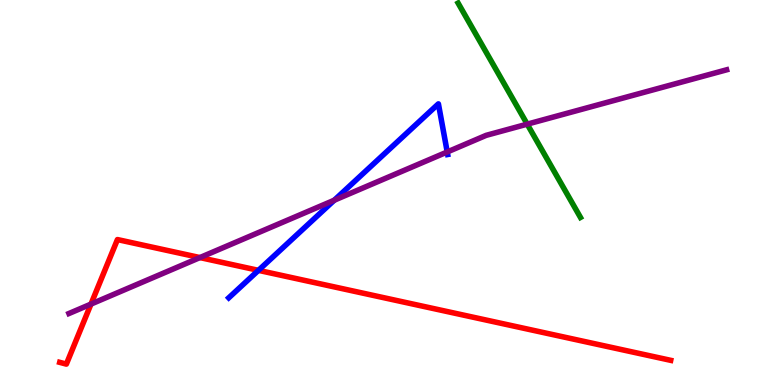[{'lines': ['blue', 'red'], 'intersections': [{'x': 3.33, 'y': 2.98}]}, {'lines': ['green', 'red'], 'intersections': []}, {'lines': ['purple', 'red'], 'intersections': [{'x': 1.17, 'y': 2.1}, {'x': 2.58, 'y': 3.31}]}, {'lines': ['blue', 'green'], 'intersections': []}, {'lines': ['blue', 'purple'], 'intersections': [{'x': 4.31, 'y': 4.8}, {'x': 5.77, 'y': 6.05}]}, {'lines': ['green', 'purple'], 'intersections': [{'x': 6.8, 'y': 6.78}]}]